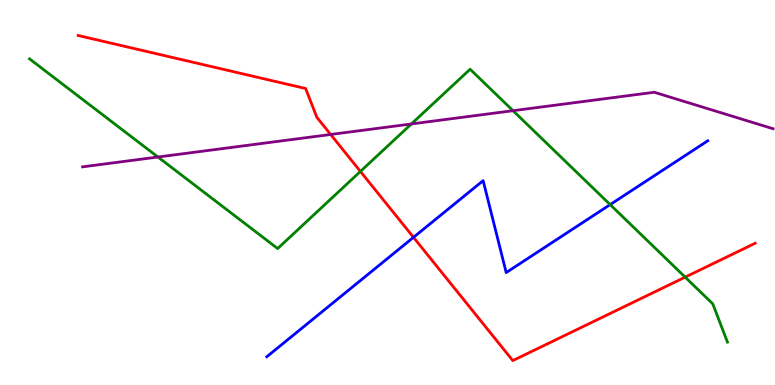[{'lines': ['blue', 'red'], 'intersections': [{'x': 5.34, 'y': 3.84}]}, {'lines': ['green', 'red'], 'intersections': [{'x': 4.65, 'y': 5.55}, {'x': 8.84, 'y': 2.8}]}, {'lines': ['purple', 'red'], 'intersections': [{'x': 4.27, 'y': 6.51}]}, {'lines': ['blue', 'green'], 'intersections': [{'x': 7.87, 'y': 4.69}]}, {'lines': ['blue', 'purple'], 'intersections': []}, {'lines': ['green', 'purple'], 'intersections': [{'x': 2.04, 'y': 5.92}, {'x': 5.31, 'y': 6.78}, {'x': 6.62, 'y': 7.12}]}]